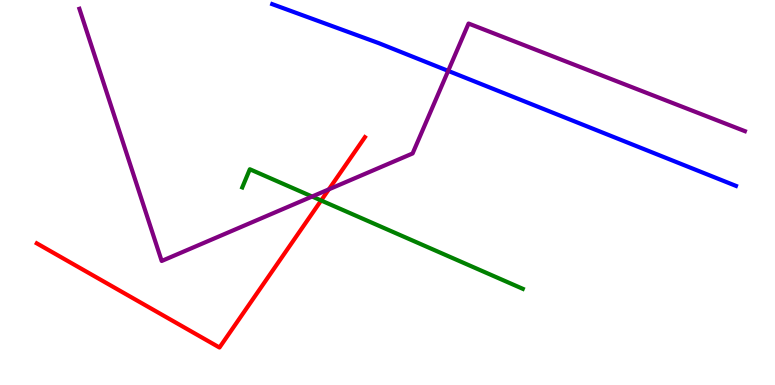[{'lines': ['blue', 'red'], 'intersections': []}, {'lines': ['green', 'red'], 'intersections': [{'x': 4.14, 'y': 4.79}]}, {'lines': ['purple', 'red'], 'intersections': [{'x': 4.24, 'y': 5.08}]}, {'lines': ['blue', 'green'], 'intersections': []}, {'lines': ['blue', 'purple'], 'intersections': [{'x': 5.78, 'y': 8.16}]}, {'lines': ['green', 'purple'], 'intersections': [{'x': 4.03, 'y': 4.9}]}]